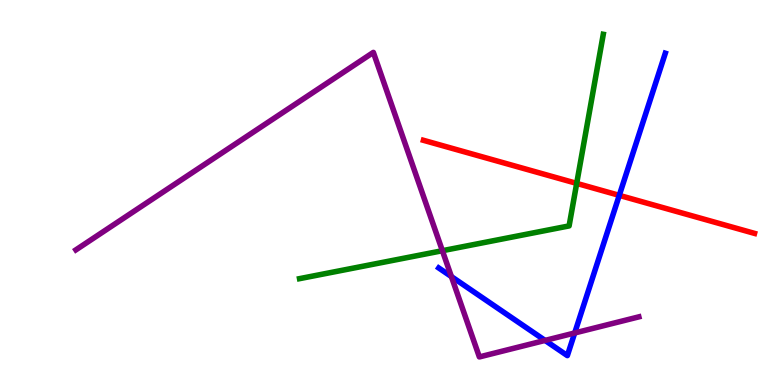[{'lines': ['blue', 'red'], 'intersections': [{'x': 7.99, 'y': 4.93}]}, {'lines': ['green', 'red'], 'intersections': [{'x': 7.44, 'y': 5.24}]}, {'lines': ['purple', 'red'], 'intersections': []}, {'lines': ['blue', 'green'], 'intersections': []}, {'lines': ['blue', 'purple'], 'intersections': [{'x': 5.82, 'y': 2.82}, {'x': 7.03, 'y': 1.16}, {'x': 7.42, 'y': 1.35}]}, {'lines': ['green', 'purple'], 'intersections': [{'x': 5.71, 'y': 3.49}]}]